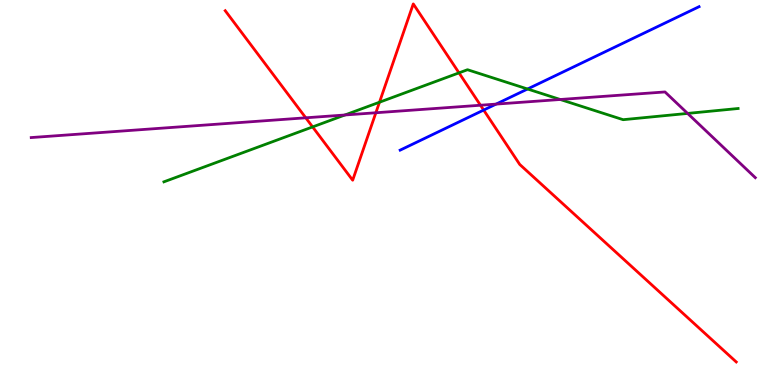[{'lines': ['blue', 'red'], 'intersections': [{'x': 6.24, 'y': 7.14}]}, {'lines': ['green', 'red'], 'intersections': [{'x': 4.03, 'y': 6.7}, {'x': 4.9, 'y': 7.34}, {'x': 5.92, 'y': 8.11}]}, {'lines': ['purple', 'red'], 'intersections': [{'x': 3.95, 'y': 6.94}, {'x': 4.85, 'y': 7.07}, {'x': 6.2, 'y': 7.27}]}, {'lines': ['blue', 'green'], 'intersections': [{'x': 6.81, 'y': 7.69}]}, {'lines': ['blue', 'purple'], 'intersections': [{'x': 6.4, 'y': 7.3}]}, {'lines': ['green', 'purple'], 'intersections': [{'x': 4.45, 'y': 7.01}, {'x': 7.23, 'y': 7.42}, {'x': 8.87, 'y': 7.05}]}]